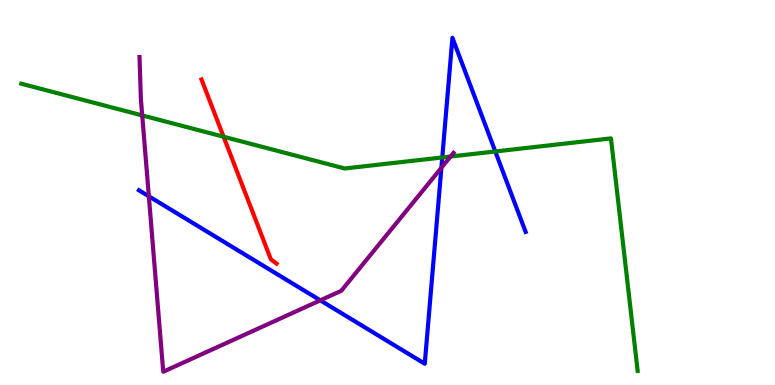[{'lines': ['blue', 'red'], 'intersections': []}, {'lines': ['green', 'red'], 'intersections': [{'x': 2.89, 'y': 6.45}]}, {'lines': ['purple', 'red'], 'intersections': []}, {'lines': ['blue', 'green'], 'intersections': [{'x': 5.71, 'y': 5.91}, {'x': 6.39, 'y': 6.07}]}, {'lines': ['blue', 'purple'], 'intersections': [{'x': 1.92, 'y': 4.9}, {'x': 4.13, 'y': 2.2}, {'x': 5.7, 'y': 5.64}]}, {'lines': ['green', 'purple'], 'intersections': [{'x': 1.84, 'y': 7.0}, {'x': 5.81, 'y': 5.93}]}]